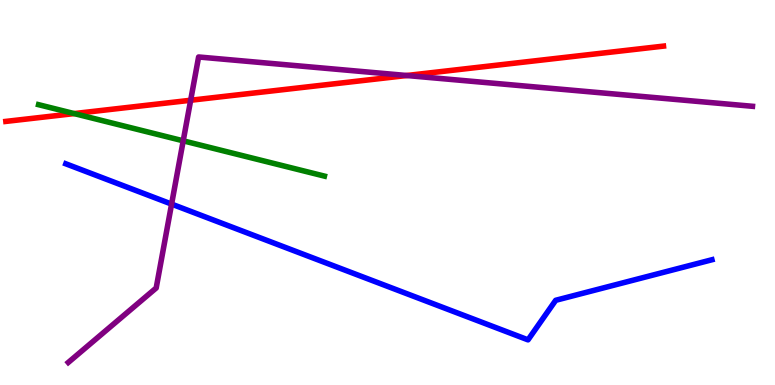[{'lines': ['blue', 'red'], 'intersections': []}, {'lines': ['green', 'red'], 'intersections': [{'x': 0.957, 'y': 7.05}]}, {'lines': ['purple', 'red'], 'intersections': [{'x': 2.46, 'y': 7.4}, {'x': 5.25, 'y': 8.04}]}, {'lines': ['blue', 'green'], 'intersections': []}, {'lines': ['blue', 'purple'], 'intersections': [{'x': 2.21, 'y': 4.7}]}, {'lines': ['green', 'purple'], 'intersections': [{'x': 2.36, 'y': 6.34}]}]